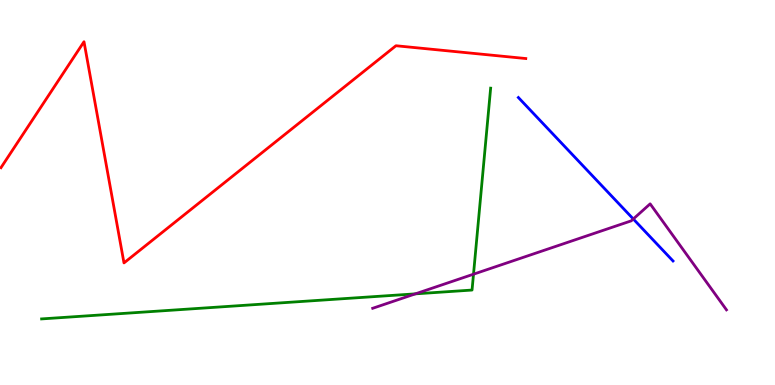[{'lines': ['blue', 'red'], 'intersections': []}, {'lines': ['green', 'red'], 'intersections': []}, {'lines': ['purple', 'red'], 'intersections': []}, {'lines': ['blue', 'green'], 'intersections': []}, {'lines': ['blue', 'purple'], 'intersections': [{'x': 8.17, 'y': 4.31}]}, {'lines': ['green', 'purple'], 'intersections': [{'x': 5.36, 'y': 2.37}, {'x': 6.11, 'y': 2.88}]}]